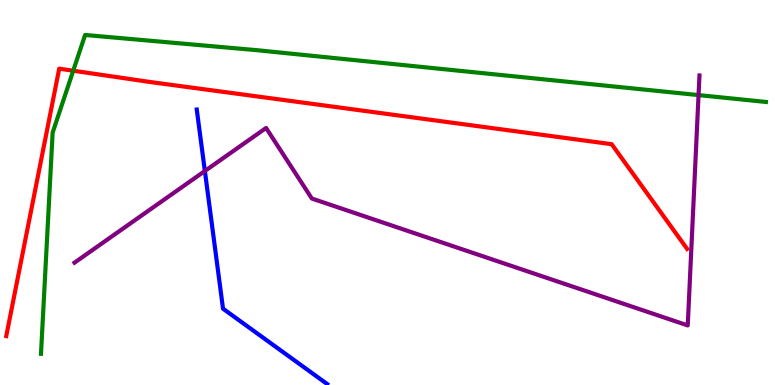[{'lines': ['blue', 'red'], 'intersections': []}, {'lines': ['green', 'red'], 'intersections': [{'x': 0.945, 'y': 8.16}]}, {'lines': ['purple', 'red'], 'intersections': []}, {'lines': ['blue', 'green'], 'intersections': []}, {'lines': ['blue', 'purple'], 'intersections': [{'x': 2.64, 'y': 5.56}]}, {'lines': ['green', 'purple'], 'intersections': [{'x': 9.01, 'y': 7.53}]}]